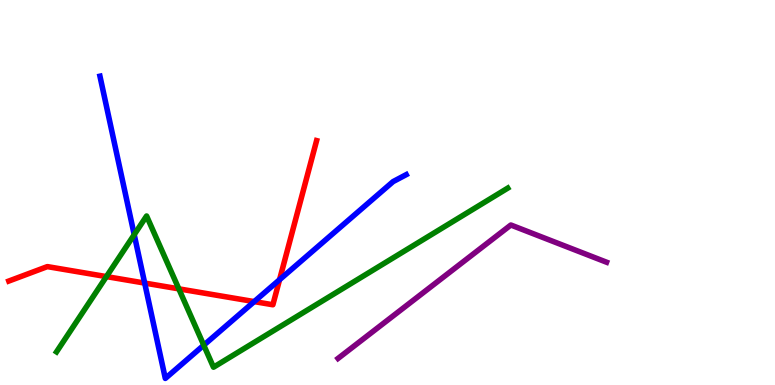[{'lines': ['blue', 'red'], 'intersections': [{'x': 1.87, 'y': 2.65}, {'x': 3.28, 'y': 2.17}, {'x': 3.61, 'y': 2.73}]}, {'lines': ['green', 'red'], 'intersections': [{'x': 1.37, 'y': 2.82}, {'x': 2.31, 'y': 2.5}]}, {'lines': ['purple', 'red'], 'intersections': []}, {'lines': ['blue', 'green'], 'intersections': [{'x': 1.73, 'y': 3.91}, {'x': 2.63, 'y': 1.03}]}, {'lines': ['blue', 'purple'], 'intersections': []}, {'lines': ['green', 'purple'], 'intersections': []}]